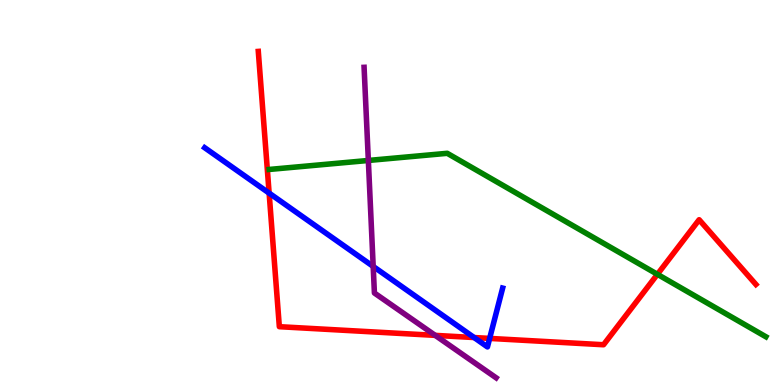[{'lines': ['blue', 'red'], 'intersections': [{'x': 3.47, 'y': 4.98}, {'x': 6.12, 'y': 1.23}, {'x': 6.32, 'y': 1.21}]}, {'lines': ['green', 'red'], 'intersections': [{'x': 8.48, 'y': 2.88}]}, {'lines': ['purple', 'red'], 'intersections': [{'x': 5.62, 'y': 1.29}]}, {'lines': ['blue', 'green'], 'intersections': []}, {'lines': ['blue', 'purple'], 'intersections': [{'x': 4.82, 'y': 3.08}]}, {'lines': ['green', 'purple'], 'intersections': [{'x': 4.75, 'y': 5.83}]}]